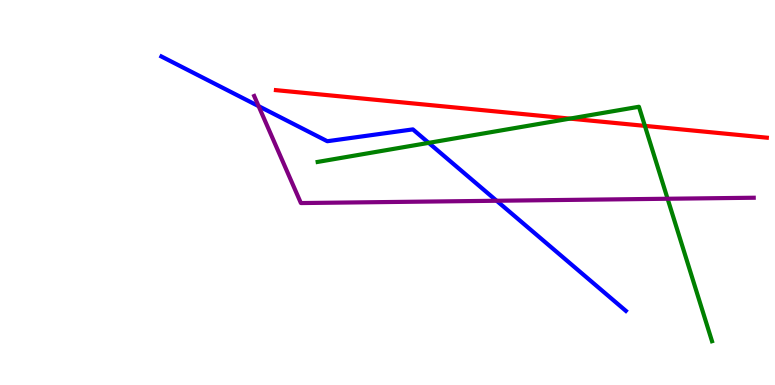[{'lines': ['blue', 'red'], 'intersections': []}, {'lines': ['green', 'red'], 'intersections': [{'x': 7.35, 'y': 6.92}, {'x': 8.32, 'y': 6.73}]}, {'lines': ['purple', 'red'], 'intersections': []}, {'lines': ['blue', 'green'], 'intersections': [{'x': 5.53, 'y': 6.29}]}, {'lines': ['blue', 'purple'], 'intersections': [{'x': 3.34, 'y': 7.24}, {'x': 6.41, 'y': 4.79}]}, {'lines': ['green', 'purple'], 'intersections': [{'x': 8.61, 'y': 4.84}]}]